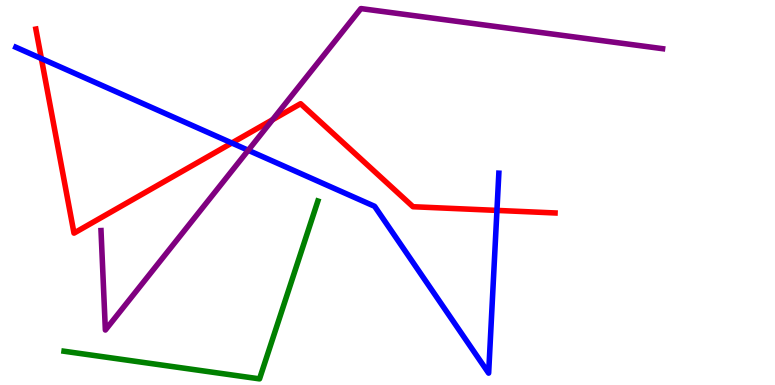[{'lines': ['blue', 'red'], 'intersections': [{'x': 0.534, 'y': 8.48}, {'x': 2.99, 'y': 6.29}, {'x': 6.41, 'y': 4.53}]}, {'lines': ['green', 'red'], 'intersections': []}, {'lines': ['purple', 'red'], 'intersections': [{'x': 3.52, 'y': 6.89}]}, {'lines': ['blue', 'green'], 'intersections': []}, {'lines': ['blue', 'purple'], 'intersections': [{'x': 3.2, 'y': 6.1}]}, {'lines': ['green', 'purple'], 'intersections': []}]